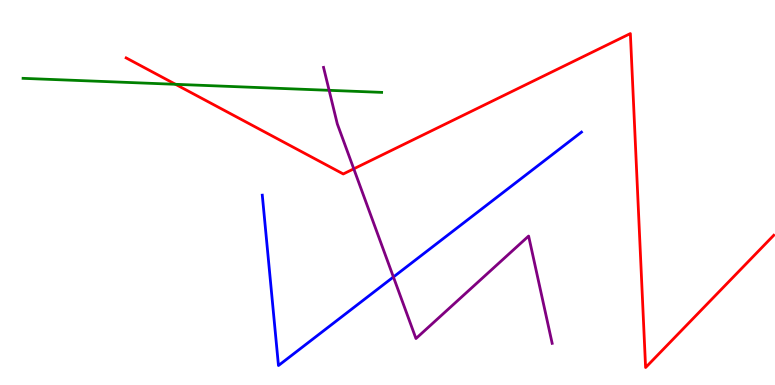[{'lines': ['blue', 'red'], 'intersections': []}, {'lines': ['green', 'red'], 'intersections': [{'x': 2.27, 'y': 7.81}]}, {'lines': ['purple', 'red'], 'intersections': [{'x': 4.56, 'y': 5.61}]}, {'lines': ['blue', 'green'], 'intersections': []}, {'lines': ['blue', 'purple'], 'intersections': [{'x': 5.08, 'y': 2.81}]}, {'lines': ['green', 'purple'], 'intersections': [{'x': 4.25, 'y': 7.65}]}]